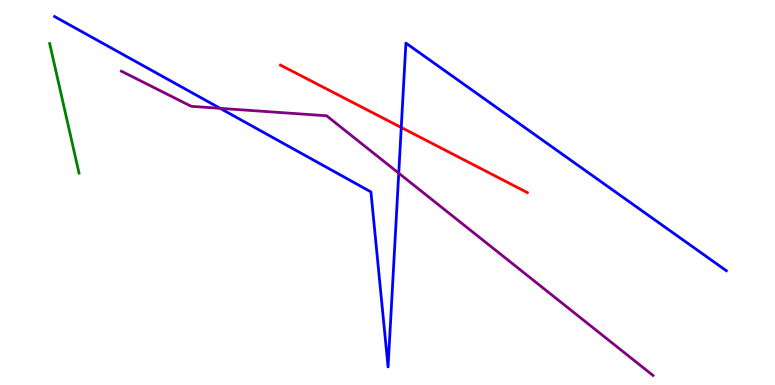[{'lines': ['blue', 'red'], 'intersections': [{'x': 5.18, 'y': 6.69}]}, {'lines': ['green', 'red'], 'intersections': []}, {'lines': ['purple', 'red'], 'intersections': []}, {'lines': ['blue', 'green'], 'intersections': []}, {'lines': ['blue', 'purple'], 'intersections': [{'x': 2.84, 'y': 7.19}, {'x': 5.15, 'y': 5.5}]}, {'lines': ['green', 'purple'], 'intersections': []}]